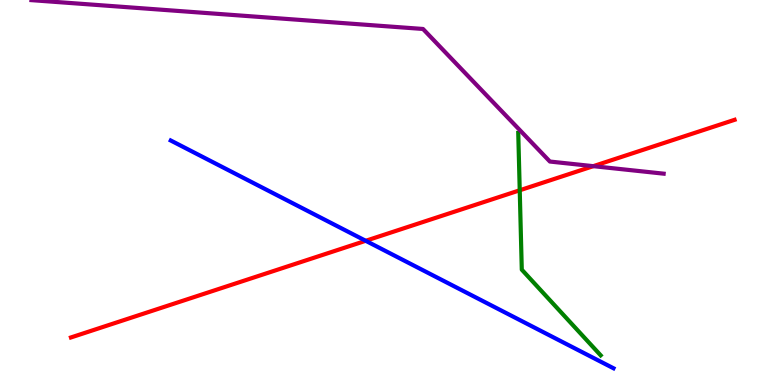[{'lines': ['blue', 'red'], 'intersections': [{'x': 4.72, 'y': 3.75}]}, {'lines': ['green', 'red'], 'intersections': [{'x': 6.71, 'y': 5.06}]}, {'lines': ['purple', 'red'], 'intersections': [{'x': 7.65, 'y': 5.68}]}, {'lines': ['blue', 'green'], 'intersections': []}, {'lines': ['blue', 'purple'], 'intersections': []}, {'lines': ['green', 'purple'], 'intersections': []}]